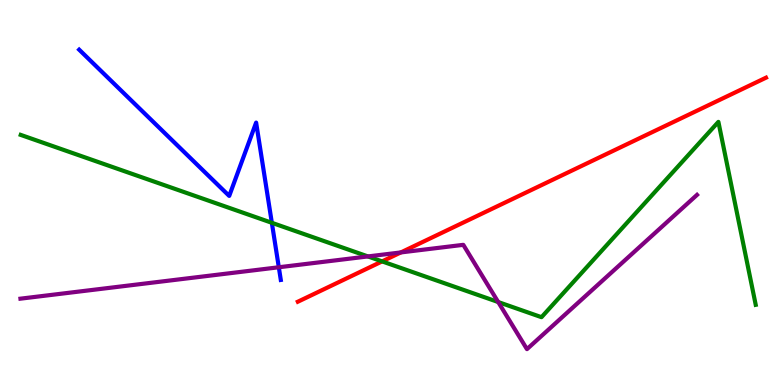[{'lines': ['blue', 'red'], 'intersections': []}, {'lines': ['green', 'red'], 'intersections': [{'x': 4.93, 'y': 3.21}]}, {'lines': ['purple', 'red'], 'intersections': [{'x': 5.17, 'y': 3.44}]}, {'lines': ['blue', 'green'], 'intersections': [{'x': 3.51, 'y': 4.21}]}, {'lines': ['blue', 'purple'], 'intersections': [{'x': 3.6, 'y': 3.06}]}, {'lines': ['green', 'purple'], 'intersections': [{'x': 4.75, 'y': 3.34}, {'x': 6.43, 'y': 2.15}]}]